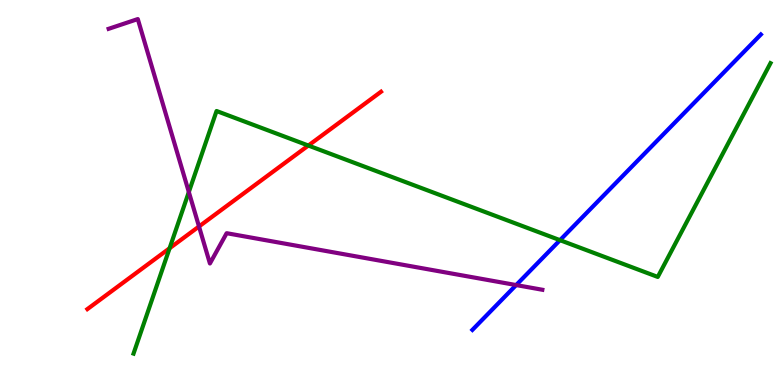[{'lines': ['blue', 'red'], 'intersections': []}, {'lines': ['green', 'red'], 'intersections': [{'x': 2.19, 'y': 3.55}, {'x': 3.98, 'y': 6.22}]}, {'lines': ['purple', 'red'], 'intersections': [{'x': 2.57, 'y': 4.12}]}, {'lines': ['blue', 'green'], 'intersections': [{'x': 7.23, 'y': 3.76}]}, {'lines': ['blue', 'purple'], 'intersections': [{'x': 6.66, 'y': 2.6}]}, {'lines': ['green', 'purple'], 'intersections': [{'x': 2.44, 'y': 5.01}]}]